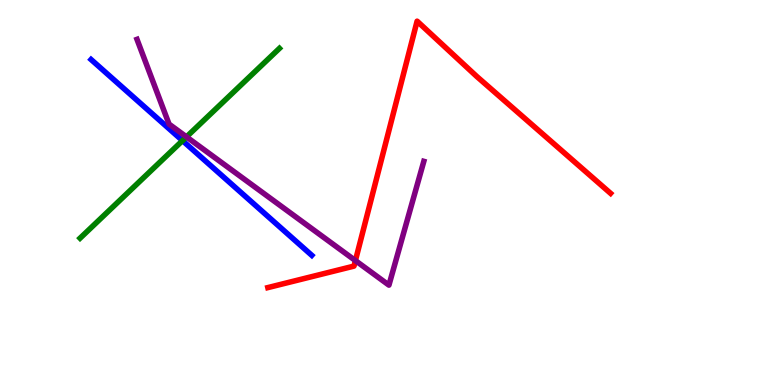[{'lines': ['blue', 'red'], 'intersections': []}, {'lines': ['green', 'red'], 'intersections': []}, {'lines': ['purple', 'red'], 'intersections': [{'x': 4.59, 'y': 3.23}]}, {'lines': ['blue', 'green'], 'intersections': [{'x': 2.36, 'y': 6.35}]}, {'lines': ['blue', 'purple'], 'intersections': []}, {'lines': ['green', 'purple'], 'intersections': [{'x': 2.41, 'y': 6.44}]}]